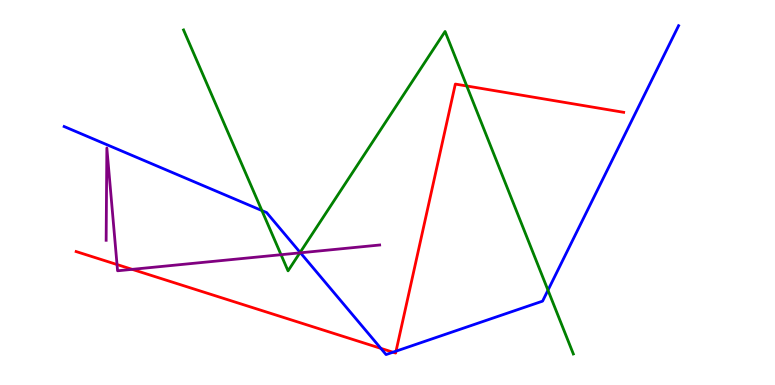[{'lines': ['blue', 'red'], 'intersections': [{'x': 4.91, 'y': 0.952}, {'x': 5.07, 'y': 0.852}, {'x': 5.11, 'y': 0.879}]}, {'lines': ['green', 'red'], 'intersections': [{'x': 6.02, 'y': 7.77}]}, {'lines': ['purple', 'red'], 'intersections': [{'x': 1.51, 'y': 3.13}, {'x': 1.71, 'y': 3.0}]}, {'lines': ['blue', 'green'], 'intersections': [{'x': 3.38, 'y': 4.53}, {'x': 3.87, 'y': 3.44}, {'x': 7.07, 'y': 2.46}]}, {'lines': ['blue', 'purple'], 'intersections': [{'x': 3.88, 'y': 3.43}]}, {'lines': ['green', 'purple'], 'intersections': [{'x': 3.63, 'y': 3.38}, {'x': 3.87, 'y': 3.43}]}]